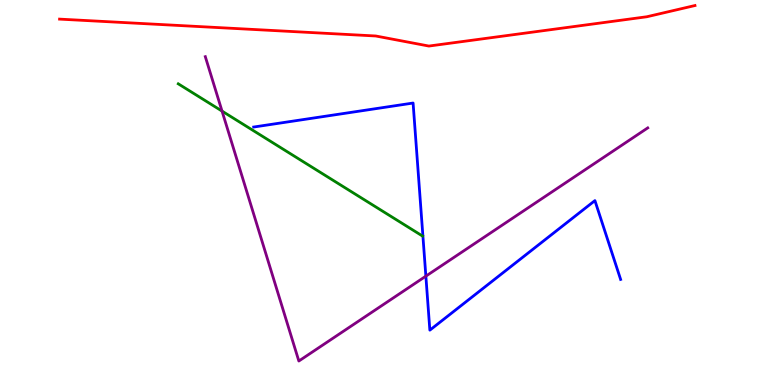[{'lines': ['blue', 'red'], 'intersections': []}, {'lines': ['green', 'red'], 'intersections': []}, {'lines': ['purple', 'red'], 'intersections': []}, {'lines': ['blue', 'green'], 'intersections': []}, {'lines': ['blue', 'purple'], 'intersections': [{'x': 5.5, 'y': 2.83}]}, {'lines': ['green', 'purple'], 'intersections': [{'x': 2.87, 'y': 7.11}]}]